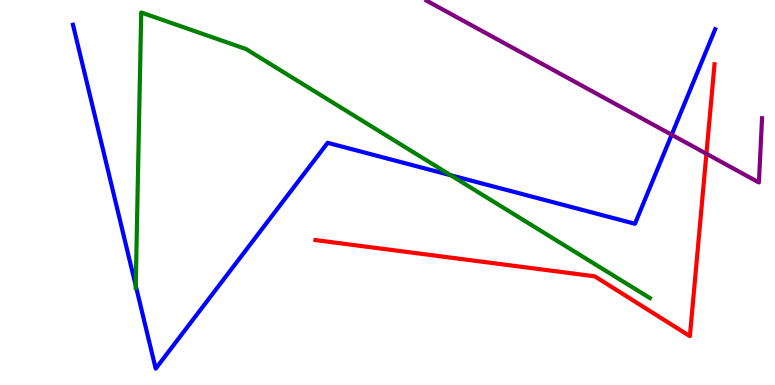[{'lines': ['blue', 'red'], 'intersections': []}, {'lines': ['green', 'red'], 'intersections': []}, {'lines': ['purple', 'red'], 'intersections': [{'x': 9.12, 'y': 6.01}]}, {'lines': ['blue', 'green'], 'intersections': [{'x': 1.75, 'y': 2.58}, {'x': 5.82, 'y': 5.45}]}, {'lines': ['blue', 'purple'], 'intersections': [{'x': 8.67, 'y': 6.5}]}, {'lines': ['green', 'purple'], 'intersections': []}]